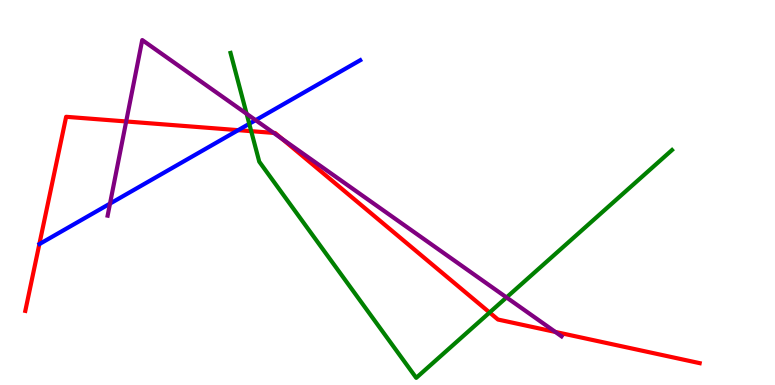[{'lines': ['blue', 'red'], 'intersections': [{'x': 3.07, 'y': 6.62}]}, {'lines': ['green', 'red'], 'intersections': [{'x': 3.24, 'y': 6.59}, {'x': 6.32, 'y': 1.88}]}, {'lines': ['purple', 'red'], 'intersections': [{'x': 1.63, 'y': 6.85}, {'x': 3.53, 'y': 6.55}, {'x': 3.64, 'y': 6.39}, {'x': 7.17, 'y': 1.38}]}, {'lines': ['blue', 'green'], 'intersections': [{'x': 3.22, 'y': 6.78}]}, {'lines': ['blue', 'purple'], 'intersections': [{'x': 1.42, 'y': 4.71}, {'x': 3.3, 'y': 6.88}]}, {'lines': ['green', 'purple'], 'intersections': [{'x': 3.18, 'y': 7.04}, {'x': 6.54, 'y': 2.27}]}]